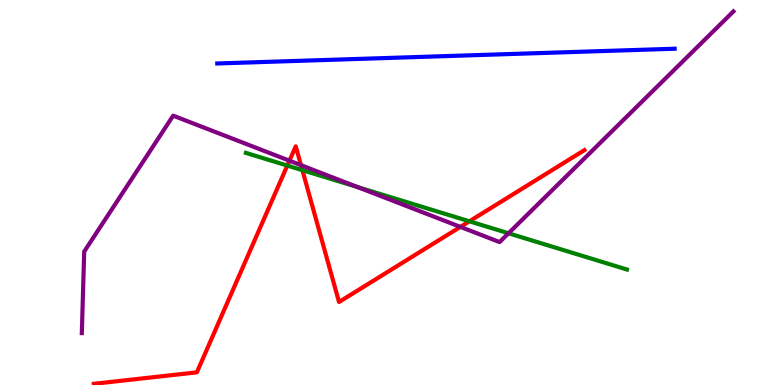[{'lines': ['blue', 'red'], 'intersections': []}, {'lines': ['green', 'red'], 'intersections': [{'x': 3.71, 'y': 5.7}, {'x': 3.9, 'y': 5.58}, {'x': 6.06, 'y': 4.25}]}, {'lines': ['purple', 'red'], 'intersections': [{'x': 3.73, 'y': 5.83}, {'x': 3.88, 'y': 5.71}, {'x': 5.94, 'y': 4.11}]}, {'lines': ['blue', 'green'], 'intersections': []}, {'lines': ['blue', 'purple'], 'intersections': []}, {'lines': ['green', 'purple'], 'intersections': [{'x': 4.61, 'y': 5.14}, {'x': 6.56, 'y': 3.94}]}]